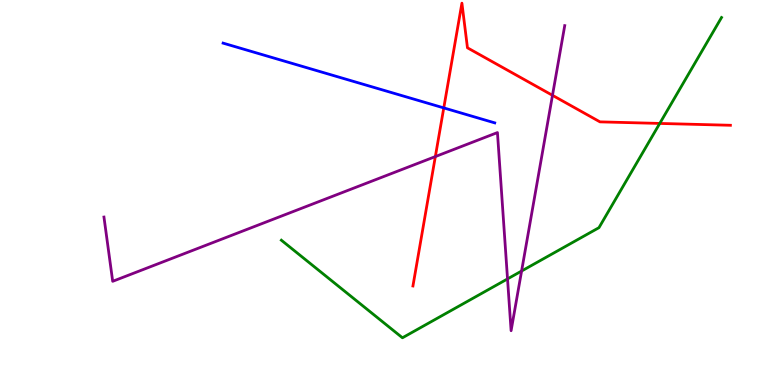[{'lines': ['blue', 'red'], 'intersections': [{'x': 5.73, 'y': 7.2}]}, {'lines': ['green', 'red'], 'intersections': [{'x': 8.51, 'y': 6.79}]}, {'lines': ['purple', 'red'], 'intersections': [{'x': 5.62, 'y': 5.93}, {'x': 7.13, 'y': 7.52}]}, {'lines': ['blue', 'green'], 'intersections': []}, {'lines': ['blue', 'purple'], 'intersections': []}, {'lines': ['green', 'purple'], 'intersections': [{'x': 6.55, 'y': 2.76}, {'x': 6.73, 'y': 2.96}]}]